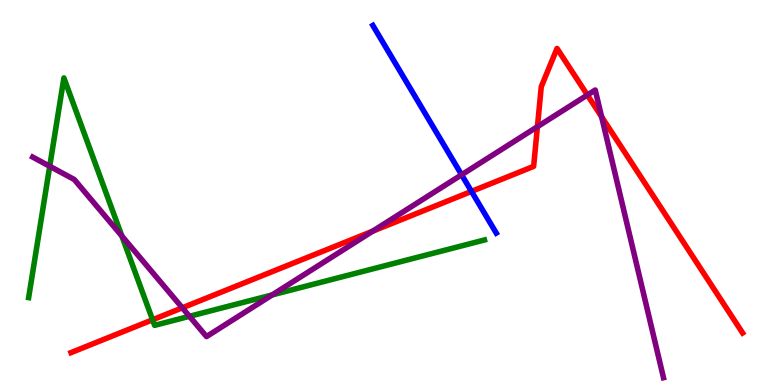[{'lines': ['blue', 'red'], 'intersections': [{'x': 6.08, 'y': 5.03}]}, {'lines': ['green', 'red'], 'intersections': [{'x': 1.97, 'y': 1.69}]}, {'lines': ['purple', 'red'], 'intersections': [{'x': 2.35, 'y': 2.0}, {'x': 4.81, 'y': 4.0}, {'x': 6.93, 'y': 6.71}, {'x': 7.58, 'y': 7.53}, {'x': 7.76, 'y': 6.97}]}, {'lines': ['blue', 'green'], 'intersections': []}, {'lines': ['blue', 'purple'], 'intersections': [{'x': 5.96, 'y': 5.46}]}, {'lines': ['green', 'purple'], 'intersections': [{'x': 0.642, 'y': 5.68}, {'x': 1.57, 'y': 3.87}, {'x': 2.44, 'y': 1.78}, {'x': 3.51, 'y': 2.34}]}]